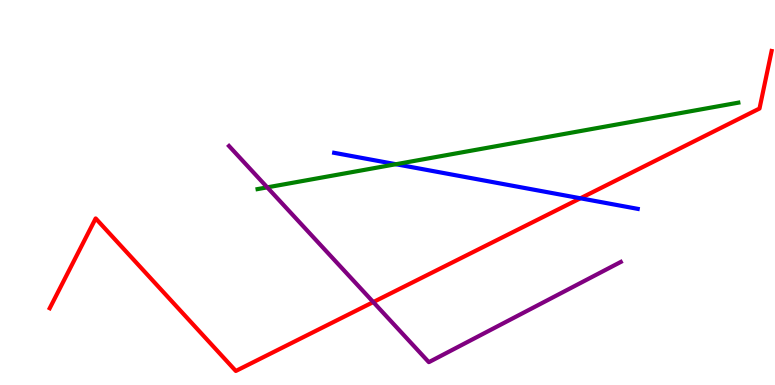[{'lines': ['blue', 'red'], 'intersections': [{'x': 7.49, 'y': 4.85}]}, {'lines': ['green', 'red'], 'intersections': []}, {'lines': ['purple', 'red'], 'intersections': [{'x': 4.82, 'y': 2.15}]}, {'lines': ['blue', 'green'], 'intersections': [{'x': 5.11, 'y': 5.73}]}, {'lines': ['blue', 'purple'], 'intersections': []}, {'lines': ['green', 'purple'], 'intersections': [{'x': 3.45, 'y': 5.13}]}]